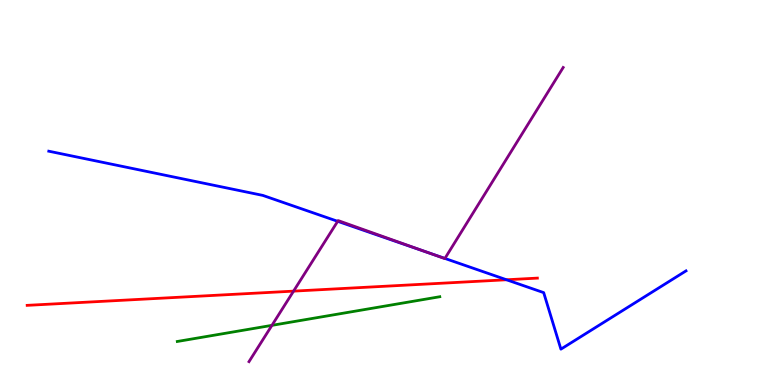[{'lines': ['blue', 'red'], 'intersections': [{'x': 6.54, 'y': 2.73}]}, {'lines': ['green', 'red'], 'intersections': []}, {'lines': ['purple', 'red'], 'intersections': [{'x': 3.79, 'y': 2.44}]}, {'lines': ['blue', 'green'], 'intersections': []}, {'lines': ['blue', 'purple'], 'intersections': [{'x': 4.36, 'y': 4.25}, {'x': 5.53, 'y': 3.43}, {'x': 5.74, 'y': 3.29}]}, {'lines': ['green', 'purple'], 'intersections': [{'x': 3.51, 'y': 1.55}]}]